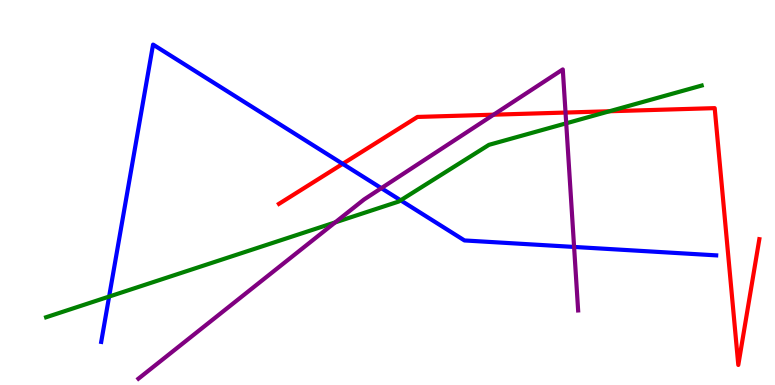[{'lines': ['blue', 'red'], 'intersections': [{'x': 4.42, 'y': 5.74}]}, {'lines': ['green', 'red'], 'intersections': [{'x': 7.86, 'y': 7.11}]}, {'lines': ['purple', 'red'], 'intersections': [{'x': 6.37, 'y': 7.02}, {'x': 7.3, 'y': 7.08}]}, {'lines': ['blue', 'green'], 'intersections': [{'x': 1.41, 'y': 2.3}, {'x': 5.17, 'y': 4.8}]}, {'lines': ['blue', 'purple'], 'intersections': [{'x': 4.92, 'y': 5.11}, {'x': 7.41, 'y': 3.59}]}, {'lines': ['green', 'purple'], 'intersections': [{'x': 4.33, 'y': 4.22}, {'x': 7.31, 'y': 6.8}]}]